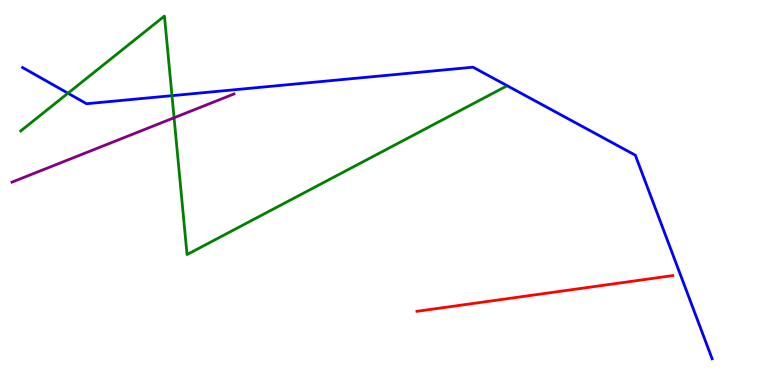[{'lines': ['blue', 'red'], 'intersections': []}, {'lines': ['green', 'red'], 'intersections': []}, {'lines': ['purple', 'red'], 'intersections': []}, {'lines': ['blue', 'green'], 'intersections': [{'x': 0.877, 'y': 7.58}, {'x': 2.22, 'y': 7.52}]}, {'lines': ['blue', 'purple'], 'intersections': []}, {'lines': ['green', 'purple'], 'intersections': [{'x': 2.25, 'y': 6.94}]}]